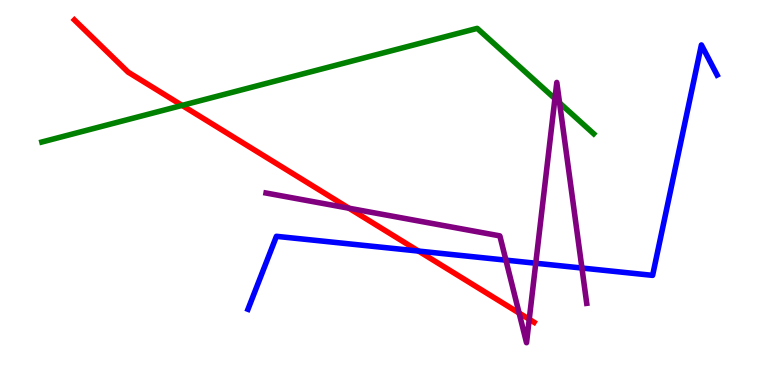[{'lines': ['blue', 'red'], 'intersections': [{'x': 5.4, 'y': 3.48}]}, {'lines': ['green', 'red'], 'intersections': [{'x': 2.35, 'y': 7.26}]}, {'lines': ['purple', 'red'], 'intersections': [{'x': 4.5, 'y': 4.59}, {'x': 6.7, 'y': 1.87}, {'x': 6.83, 'y': 1.71}]}, {'lines': ['blue', 'green'], 'intersections': []}, {'lines': ['blue', 'purple'], 'intersections': [{'x': 6.53, 'y': 3.24}, {'x': 6.91, 'y': 3.16}, {'x': 7.51, 'y': 3.04}]}, {'lines': ['green', 'purple'], 'intersections': [{'x': 7.16, 'y': 7.44}, {'x': 7.22, 'y': 7.33}]}]